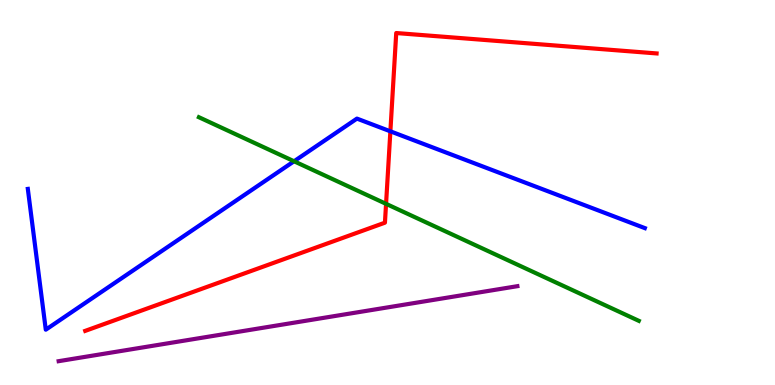[{'lines': ['blue', 'red'], 'intersections': [{'x': 5.04, 'y': 6.59}]}, {'lines': ['green', 'red'], 'intersections': [{'x': 4.98, 'y': 4.71}]}, {'lines': ['purple', 'red'], 'intersections': []}, {'lines': ['blue', 'green'], 'intersections': [{'x': 3.79, 'y': 5.81}]}, {'lines': ['blue', 'purple'], 'intersections': []}, {'lines': ['green', 'purple'], 'intersections': []}]